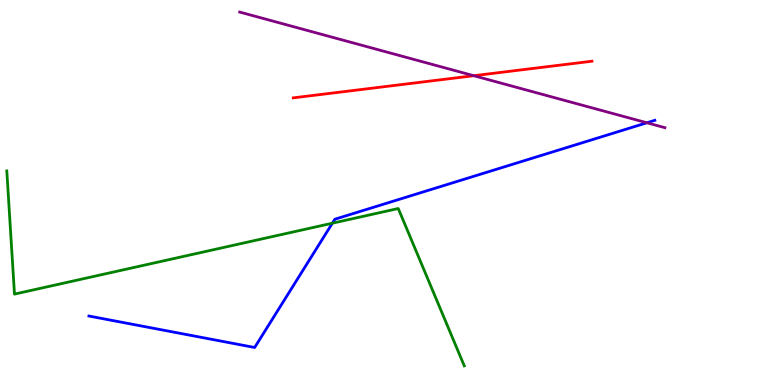[{'lines': ['blue', 'red'], 'intersections': []}, {'lines': ['green', 'red'], 'intersections': []}, {'lines': ['purple', 'red'], 'intersections': [{'x': 6.11, 'y': 8.03}]}, {'lines': ['blue', 'green'], 'intersections': [{'x': 4.29, 'y': 4.2}]}, {'lines': ['blue', 'purple'], 'intersections': [{'x': 8.35, 'y': 6.81}]}, {'lines': ['green', 'purple'], 'intersections': []}]